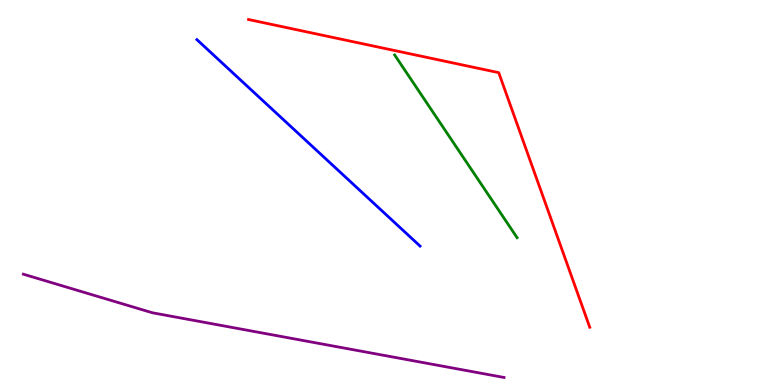[{'lines': ['blue', 'red'], 'intersections': []}, {'lines': ['green', 'red'], 'intersections': []}, {'lines': ['purple', 'red'], 'intersections': []}, {'lines': ['blue', 'green'], 'intersections': []}, {'lines': ['blue', 'purple'], 'intersections': []}, {'lines': ['green', 'purple'], 'intersections': []}]